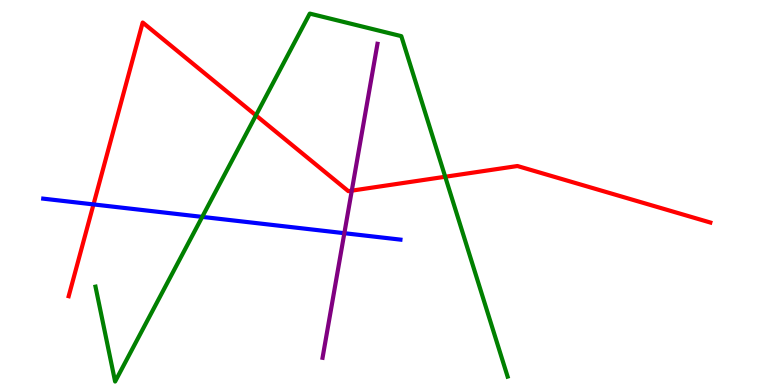[{'lines': ['blue', 'red'], 'intersections': [{'x': 1.21, 'y': 4.69}]}, {'lines': ['green', 'red'], 'intersections': [{'x': 3.3, 'y': 7.0}, {'x': 5.74, 'y': 5.41}]}, {'lines': ['purple', 'red'], 'intersections': [{'x': 4.54, 'y': 5.05}]}, {'lines': ['blue', 'green'], 'intersections': [{'x': 2.61, 'y': 4.37}]}, {'lines': ['blue', 'purple'], 'intersections': [{'x': 4.44, 'y': 3.94}]}, {'lines': ['green', 'purple'], 'intersections': []}]